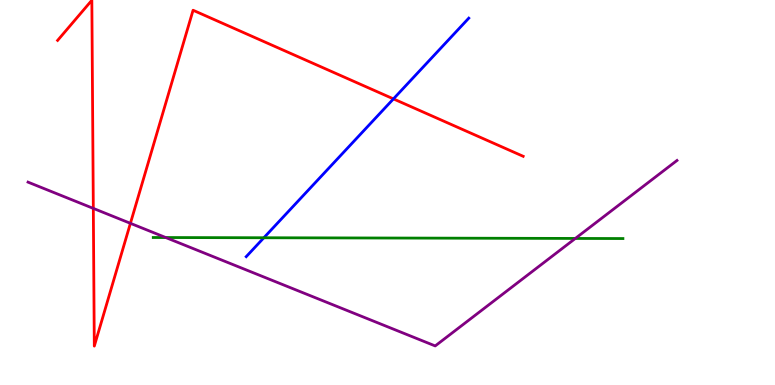[{'lines': ['blue', 'red'], 'intersections': [{'x': 5.08, 'y': 7.43}]}, {'lines': ['green', 'red'], 'intersections': []}, {'lines': ['purple', 'red'], 'intersections': [{'x': 1.2, 'y': 4.59}, {'x': 1.68, 'y': 4.2}]}, {'lines': ['blue', 'green'], 'intersections': [{'x': 3.4, 'y': 3.82}]}, {'lines': ['blue', 'purple'], 'intersections': []}, {'lines': ['green', 'purple'], 'intersections': [{'x': 2.14, 'y': 3.83}, {'x': 7.42, 'y': 3.81}]}]